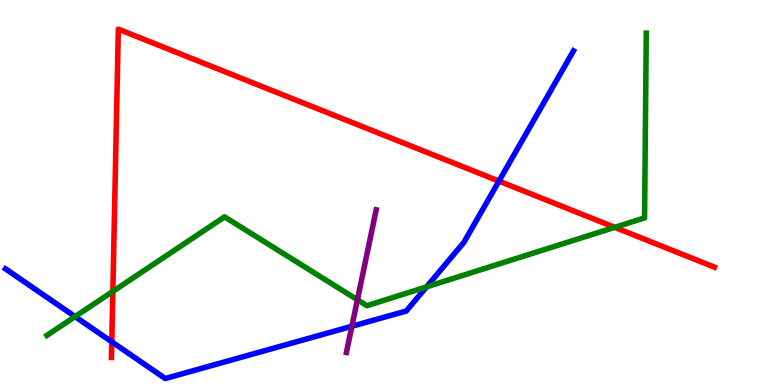[{'lines': ['blue', 'red'], 'intersections': [{'x': 1.44, 'y': 1.12}, {'x': 6.44, 'y': 5.3}]}, {'lines': ['green', 'red'], 'intersections': [{'x': 1.46, 'y': 2.43}, {'x': 7.93, 'y': 4.09}]}, {'lines': ['purple', 'red'], 'intersections': []}, {'lines': ['blue', 'green'], 'intersections': [{'x': 0.969, 'y': 1.78}, {'x': 5.5, 'y': 2.55}]}, {'lines': ['blue', 'purple'], 'intersections': [{'x': 4.54, 'y': 1.53}]}, {'lines': ['green', 'purple'], 'intersections': [{'x': 4.61, 'y': 2.21}]}]